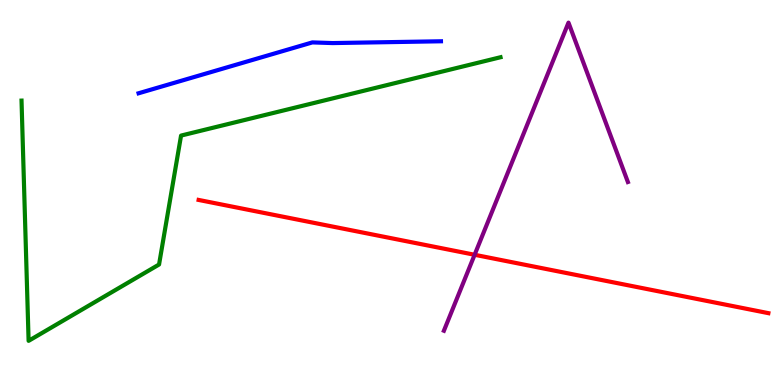[{'lines': ['blue', 'red'], 'intersections': []}, {'lines': ['green', 'red'], 'intersections': []}, {'lines': ['purple', 'red'], 'intersections': [{'x': 6.12, 'y': 3.38}]}, {'lines': ['blue', 'green'], 'intersections': []}, {'lines': ['blue', 'purple'], 'intersections': []}, {'lines': ['green', 'purple'], 'intersections': []}]